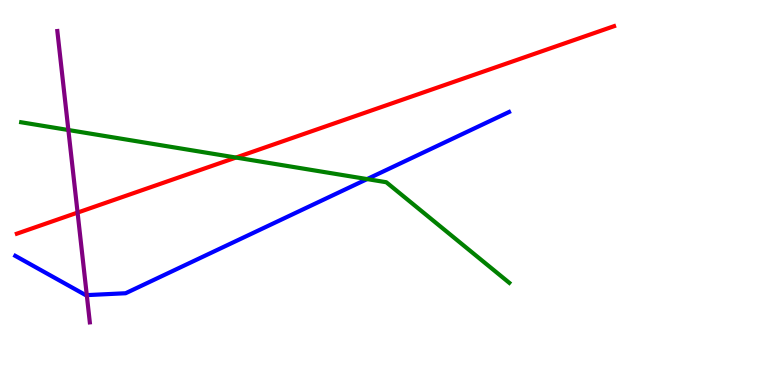[{'lines': ['blue', 'red'], 'intersections': []}, {'lines': ['green', 'red'], 'intersections': [{'x': 3.04, 'y': 5.91}]}, {'lines': ['purple', 'red'], 'intersections': [{'x': 1.0, 'y': 4.48}]}, {'lines': ['blue', 'green'], 'intersections': [{'x': 4.74, 'y': 5.35}]}, {'lines': ['blue', 'purple'], 'intersections': [{'x': 1.12, 'y': 2.33}]}, {'lines': ['green', 'purple'], 'intersections': [{'x': 0.882, 'y': 6.62}]}]